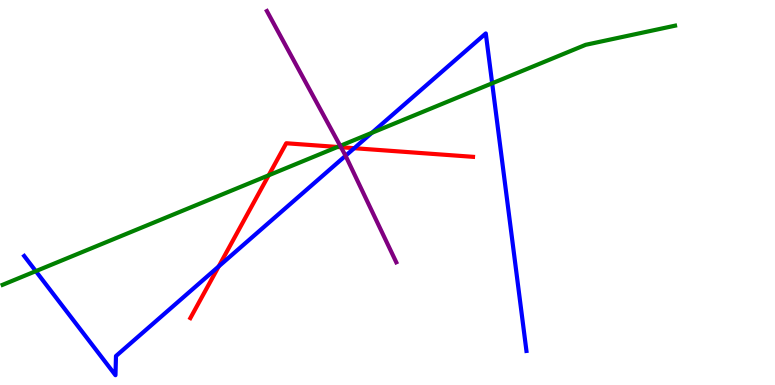[{'lines': ['blue', 'red'], 'intersections': [{'x': 2.82, 'y': 3.08}, {'x': 4.57, 'y': 6.15}]}, {'lines': ['green', 'red'], 'intersections': [{'x': 3.47, 'y': 5.45}, {'x': 4.35, 'y': 6.18}]}, {'lines': ['purple', 'red'], 'intersections': [{'x': 4.4, 'y': 6.18}]}, {'lines': ['blue', 'green'], 'intersections': [{'x': 0.462, 'y': 2.96}, {'x': 4.8, 'y': 6.55}, {'x': 6.35, 'y': 7.84}]}, {'lines': ['blue', 'purple'], 'intersections': [{'x': 4.46, 'y': 5.95}]}, {'lines': ['green', 'purple'], 'intersections': [{'x': 4.39, 'y': 6.21}]}]